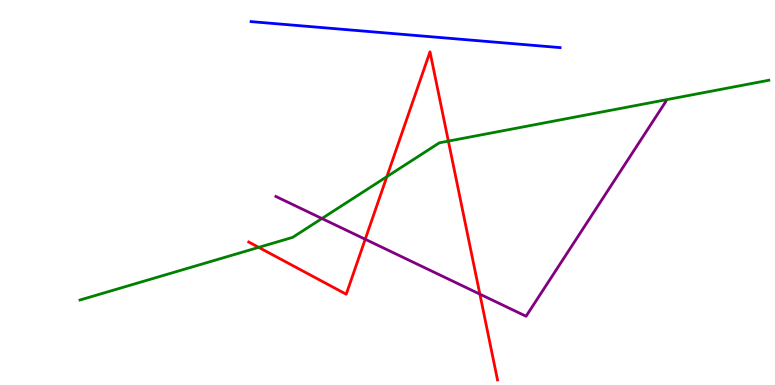[{'lines': ['blue', 'red'], 'intersections': []}, {'lines': ['green', 'red'], 'intersections': [{'x': 3.34, 'y': 3.57}, {'x': 4.99, 'y': 5.41}, {'x': 5.79, 'y': 6.33}]}, {'lines': ['purple', 'red'], 'intersections': [{'x': 4.71, 'y': 3.79}, {'x': 6.19, 'y': 2.36}]}, {'lines': ['blue', 'green'], 'intersections': []}, {'lines': ['blue', 'purple'], 'intersections': []}, {'lines': ['green', 'purple'], 'intersections': [{'x': 4.15, 'y': 4.32}]}]